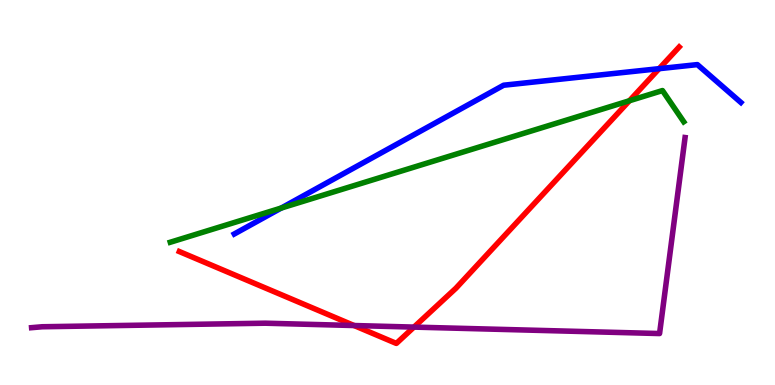[{'lines': ['blue', 'red'], 'intersections': [{'x': 8.5, 'y': 8.22}]}, {'lines': ['green', 'red'], 'intersections': [{'x': 8.12, 'y': 7.38}]}, {'lines': ['purple', 'red'], 'intersections': [{'x': 4.57, 'y': 1.54}, {'x': 5.34, 'y': 1.5}]}, {'lines': ['blue', 'green'], 'intersections': [{'x': 3.63, 'y': 4.6}]}, {'lines': ['blue', 'purple'], 'intersections': []}, {'lines': ['green', 'purple'], 'intersections': []}]